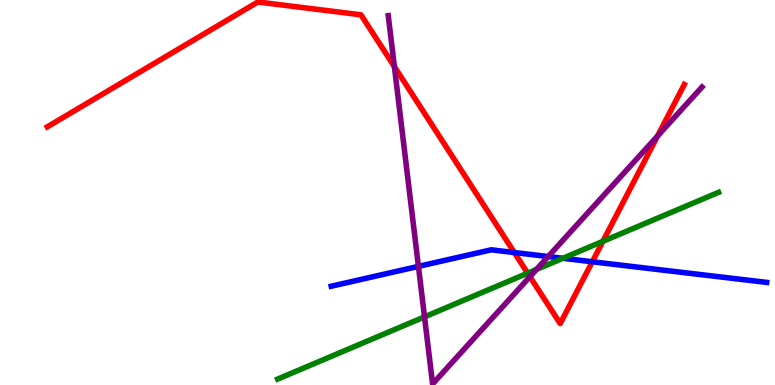[{'lines': ['blue', 'red'], 'intersections': [{'x': 6.64, 'y': 3.44}, {'x': 7.64, 'y': 3.2}]}, {'lines': ['green', 'red'], 'intersections': [{'x': 6.81, 'y': 2.9}, {'x': 7.78, 'y': 3.73}]}, {'lines': ['purple', 'red'], 'intersections': [{'x': 5.09, 'y': 8.27}, {'x': 6.84, 'y': 2.81}, {'x': 8.49, 'y': 6.47}]}, {'lines': ['blue', 'green'], 'intersections': [{'x': 7.26, 'y': 3.29}]}, {'lines': ['blue', 'purple'], 'intersections': [{'x': 5.4, 'y': 3.08}, {'x': 7.07, 'y': 3.34}]}, {'lines': ['green', 'purple'], 'intersections': [{'x': 5.48, 'y': 1.77}, {'x': 6.92, 'y': 3.0}]}]